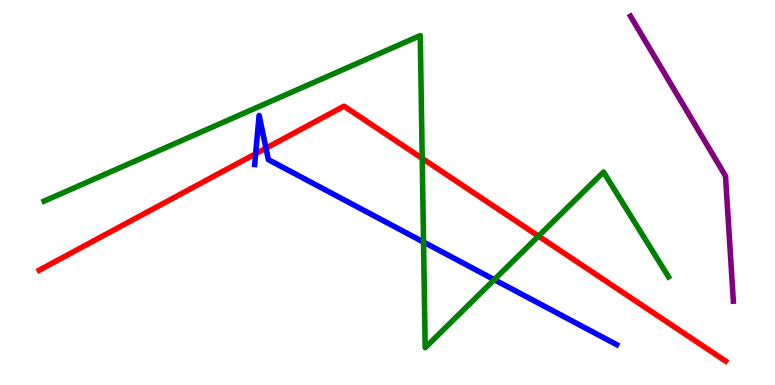[{'lines': ['blue', 'red'], 'intersections': [{'x': 3.3, 'y': 6.01}, {'x': 3.43, 'y': 6.15}]}, {'lines': ['green', 'red'], 'intersections': [{'x': 5.45, 'y': 5.89}, {'x': 6.95, 'y': 3.87}]}, {'lines': ['purple', 'red'], 'intersections': []}, {'lines': ['blue', 'green'], 'intersections': [{'x': 5.46, 'y': 3.71}, {'x': 6.38, 'y': 2.74}]}, {'lines': ['blue', 'purple'], 'intersections': []}, {'lines': ['green', 'purple'], 'intersections': []}]